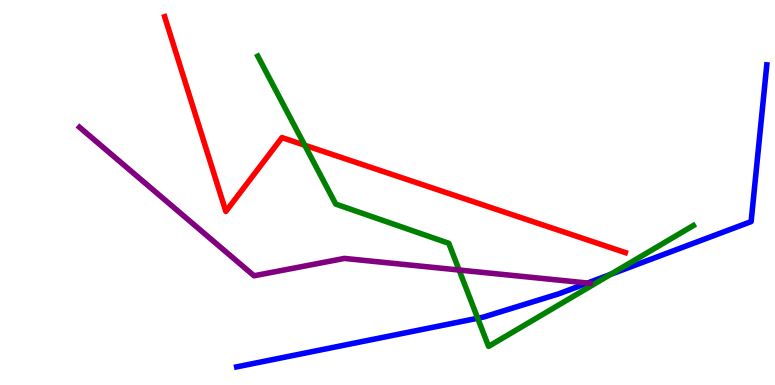[{'lines': ['blue', 'red'], 'intersections': []}, {'lines': ['green', 'red'], 'intersections': [{'x': 3.93, 'y': 6.23}]}, {'lines': ['purple', 'red'], 'intersections': []}, {'lines': ['blue', 'green'], 'intersections': [{'x': 6.16, 'y': 1.73}, {'x': 7.88, 'y': 2.87}]}, {'lines': ['blue', 'purple'], 'intersections': [{'x': 7.58, 'y': 2.65}]}, {'lines': ['green', 'purple'], 'intersections': [{'x': 5.92, 'y': 2.99}]}]